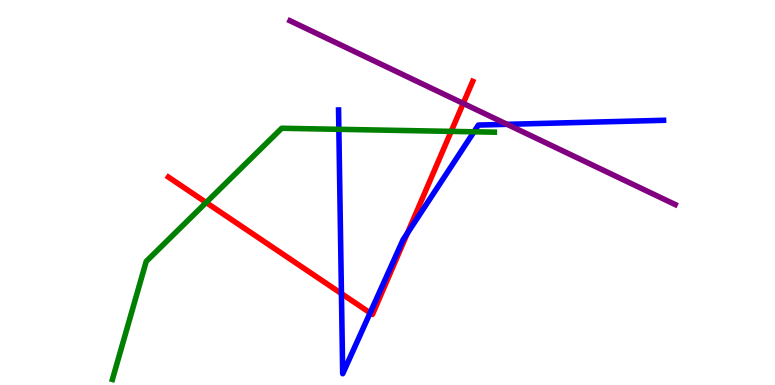[{'lines': ['blue', 'red'], 'intersections': [{'x': 4.41, 'y': 2.37}, {'x': 4.78, 'y': 1.87}, {'x': 5.26, 'y': 3.94}]}, {'lines': ['green', 'red'], 'intersections': [{'x': 2.66, 'y': 4.74}, {'x': 5.82, 'y': 6.59}]}, {'lines': ['purple', 'red'], 'intersections': [{'x': 5.98, 'y': 7.31}]}, {'lines': ['blue', 'green'], 'intersections': [{'x': 4.37, 'y': 6.64}, {'x': 6.12, 'y': 6.58}]}, {'lines': ['blue', 'purple'], 'intersections': [{'x': 6.54, 'y': 6.77}]}, {'lines': ['green', 'purple'], 'intersections': []}]